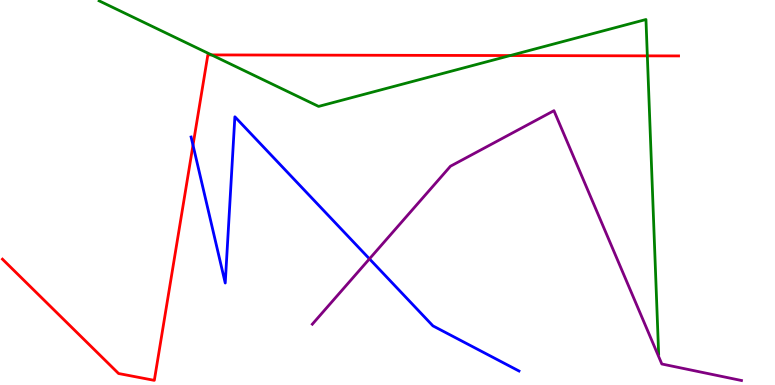[{'lines': ['blue', 'red'], 'intersections': [{'x': 2.49, 'y': 6.23}]}, {'lines': ['green', 'red'], 'intersections': [{'x': 2.73, 'y': 8.57}, {'x': 6.58, 'y': 8.56}, {'x': 8.35, 'y': 8.55}]}, {'lines': ['purple', 'red'], 'intersections': []}, {'lines': ['blue', 'green'], 'intersections': []}, {'lines': ['blue', 'purple'], 'intersections': [{'x': 4.77, 'y': 3.28}]}, {'lines': ['green', 'purple'], 'intersections': []}]